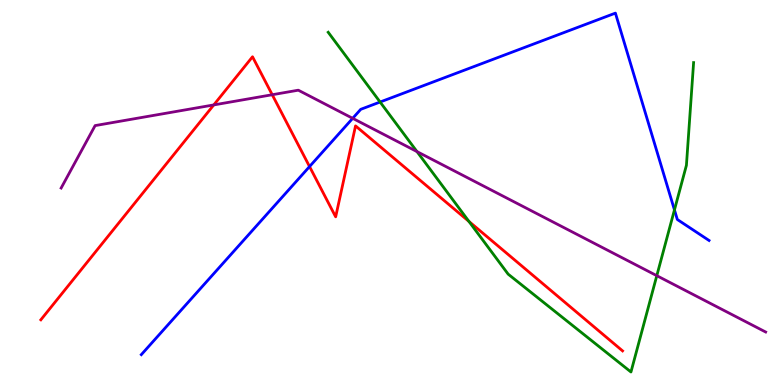[{'lines': ['blue', 'red'], 'intersections': [{'x': 3.99, 'y': 5.67}]}, {'lines': ['green', 'red'], 'intersections': [{'x': 6.05, 'y': 4.25}]}, {'lines': ['purple', 'red'], 'intersections': [{'x': 2.76, 'y': 7.27}, {'x': 3.51, 'y': 7.54}]}, {'lines': ['blue', 'green'], 'intersections': [{'x': 4.9, 'y': 7.35}, {'x': 8.7, 'y': 4.55}]}, {'lines': ['blue', 'purple'], 'intersections': [{'x': 4.55, 'y': 6.93}]}, {'lines': ['green', 'purple'], 'intersections': [{'x': 5.38, 'y': 6.06}, {'x': 8.47, 'y': 2.84}]}]